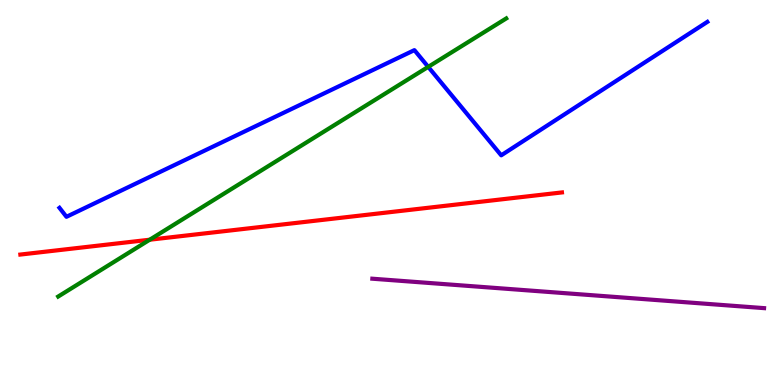[{'lines': ['blue', 'red'], 'intersections': []}, {'lines': ['green', 'red'], 'intersections': [{'x': 1.93, 'y': 3.77}]}, {'lines': ['purple', 'red'], 'intersections': []}, {'lines': ['blue', 'green'], 'intersections': [{'x': 5.53, 'y': 8.26}]}, {'lines': ['blue', 'purple'], 'intersections': []}, {'lines': ['green', 'purple'], 'intersections': []}]